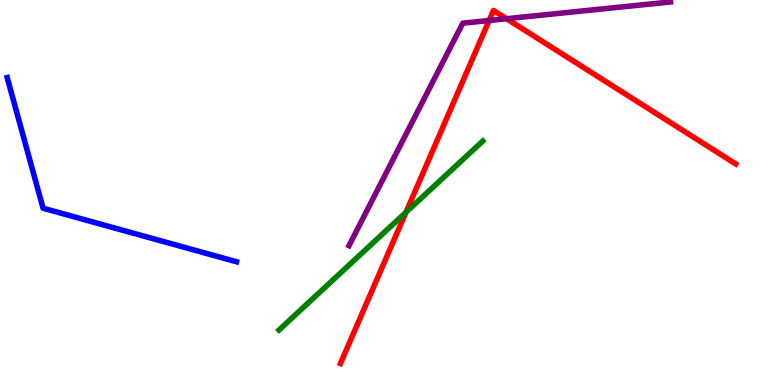[{'lines': ['blue', 'red'], 'intersections': []}, {'lines': ['green', 'red'], 'intersections': [{'x': 5.24, 'y': 4.49}]}, {'lines': ['purple', 'red'], 'intersections': [{'x': 6.31, 'y': 9.47}, {'x': 6.54, 'y': 9.51}]}, {'lines': ['blue', 'green'], 'intersections': []}, {'lines': ['blue', 'purple'], 'intersections': []}, {'lines': ['green', 'purple'], 'intersections': []}]